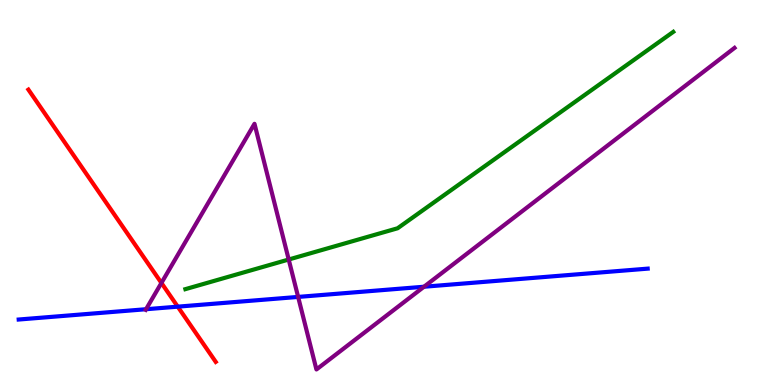[{'lines': ['blue', 'red'], 'intersections': [{'x': 2.29, 'y': 2.03}]}, {'lines': ['green', 'red'], 'intersections': []}, {'lines': ['purple', 'red'], 'intersections': [{'x': 2.08, 'y': 2.65}]}, {'lines': ['blue', 'green'], 'intersections': []}, {'lines': ['blue', 'purple'], 'intersections': [{'x': 1.88, 'y': 1.97}, {'x': 3.85, 'y': 2.29}, {'x': 5.47, 'y': 2.55}]}, {'lines': ['green', 'purple'], 'intersections': [{'x': 3.73, 'y': 3.26}]}]